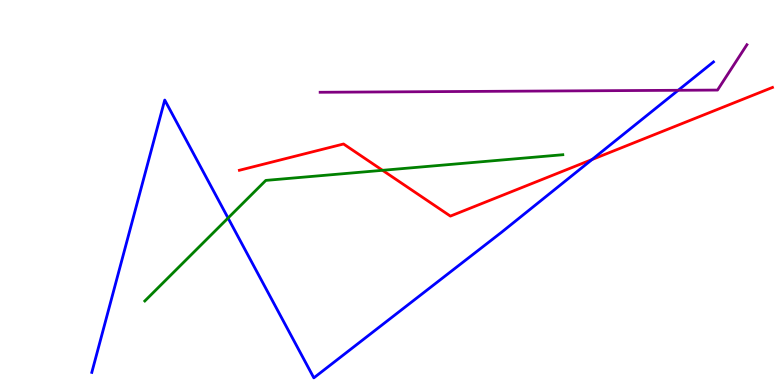[{'lines': ['blue', 'red'], 'intersections': [{'x': 7.64, 'y': 5.86}]}, {'lines': ['green', 'red'], 'intersections': [{'x': 4.94, 'y': 5.58}]}, {'lines': ['purple', 'red'], 'intersections': []}, {'lines': ['blue', 'green'], 'intersections': [{'x': 2.94, 'y': 4.34}]}, {'lines': ['blue', 'purple'], 'intersections': [{'x': 8.75, 'y': 7.65}]}, {'lines': ['green', 'purple'], 'intersections': []}]